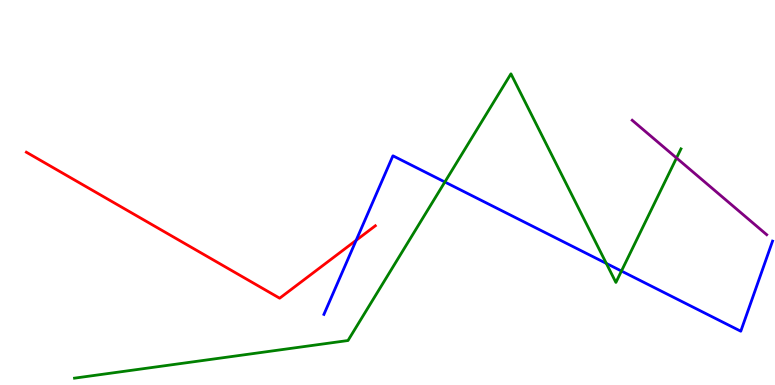[{'lines': ['blue', 'red'], 'intersections': [{'x': 4.6, 'y': 3.76}]}, {'lines': ['green', 'red'], 'intersections': []}, {'lines': ['purple', 'red'], 'intersections': []}, {'lines': ['blue', 'green'], 'intersections': [{'x': 5.74, 'y': 5.27}, {'x': 7.82, 'y': 3.16}, {'x': 8.02, 'y': 2.96}]}, {'lines': ['blue', 'purple'], 'intersections': []}, {'lines': ['green', 'purple'], 'intersections': [{'x': 8.73, 'y': 5.9}]}]